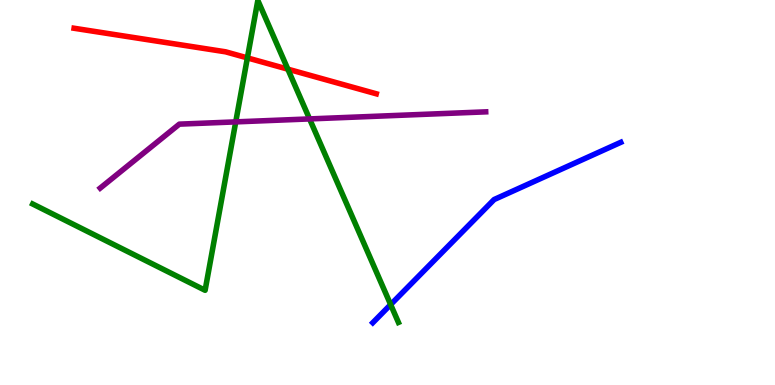[{'lines': ['blue', 'red'], 'intersections': []}, {'lines': ['green', 'red'], 'intersections': [{'x': 3.19, 'y': 8.5}, {'x': 3.71, 'y': 8.2}]}, {'lines': ['purple', 'red'], 'intersections': []}, {'lines': ['blue', 'green'], 'intersections': [{'x': 5.04, 'y': 2.09}]}, {'lines': ['blue', 'purple'], 'intersections': []}, {'lines': ['green', 'purple'], 'intersections': [{'x': 3.04, 'y': 6.83}, {'x': 3.99, 'y': 6.91}]}]